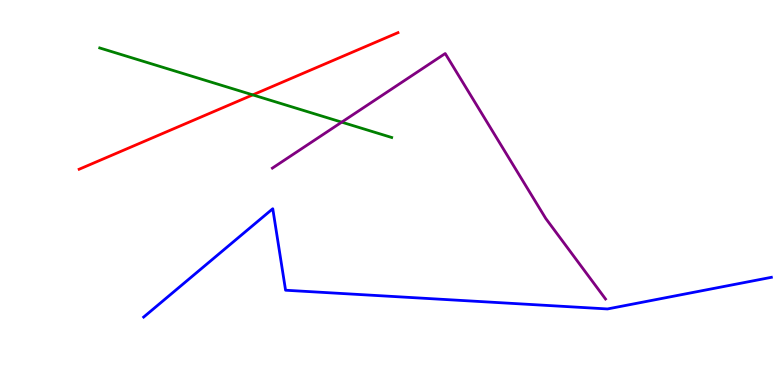[{'lines': ['blue', 'red'], 'intersections': []}, {'lines': ['green', 'red'], 'intersections': [{'x': 3.26, 'y': 7.54}]}, {'lines': ['purple', 'red'], 'intersections': []}, {'lines': ['blue', 'green'], 'intersections': []}, {'lines': ['blue', 'purple'], 'intersections': []}, {'lines': ['green', 'purple'], 'intersections': [{'x': 4.41, 'y': 6.83}]}]